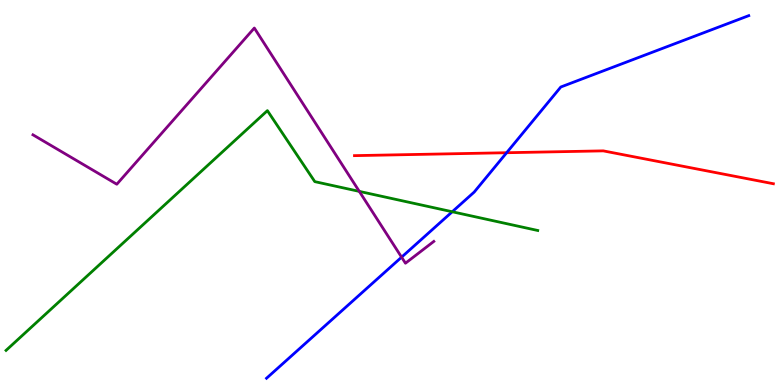[{'lines': ['blue', 'red'], 'intersections': [{'x': 6.54, 'y': 6.03}]}, {'lines': ['green', 'red'], 'intersections': []}, {'lines': ['purple', 'red'], 'intersections': []}, {'lines': ['blue', 'green'], 'intersections': [{'x': 5.84, 'y': 4.5}]}, {'lines': ['blue', 'purple'], 'intersections': [{'x': 5.18, 'y': 3.32}]}, {'lines': ['green', 'purple'], 'intersections': [{'x': 4.64, 'y': 5.03}]}]